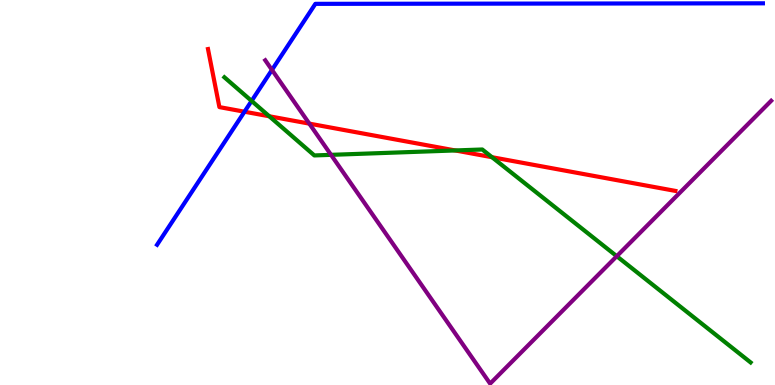[{'lines': ['blue', 'red'], 'intersections': [{'x': 3.15, 'y': 7.1}]}, {'lines': ['green', 'red'], 'intersections': [{'x': 3.47, 'y': 6.98}, {'x': 5.87, 'y': 6.09}, {'x': 6.35, 'y': 5.92}]}, {'lines': ['purple', 'red'], 'intersections': [{'x': 3.99, 'y': 6.79}]}, {'lines': ['blue', 'green'], 'intersections': [{'x': 3.25, 'y': 7.38}]}, {'lines': ['blue', 'purple'], 'intersections': [{'x': 3.51, 'y': 8.18}]}, {'lines': ['green', 'purple'], 'intersections': [{'x': 4.27, 'y': 5.98}, {'x': 7.96, 'y': 3.35}]}]